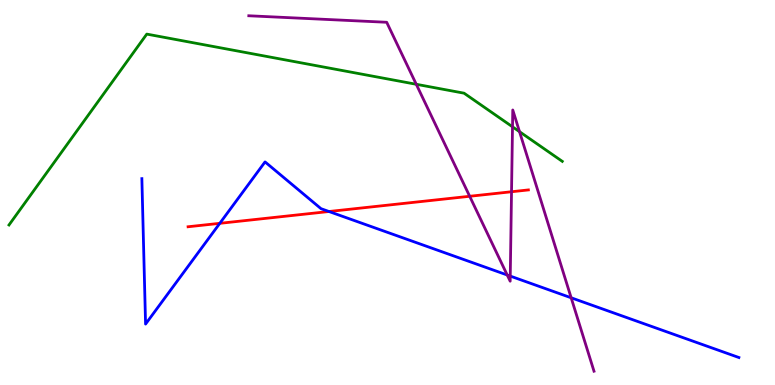[{'lines': ['blue', 'red'], 'intersections': [{'x': 2.84, 'y': 4.2}, {'x': 4.24, 'y': 4.51}]}, {'lines': ['green', 'red'], 'intersections': []}, {'lines': ['purple', 'red'], 'intersections': [{'x': 6.06, 'y': 4.9}, {'x': 6.6, 'y': 5.02}]}, {'lines': ['blue', 'green'], 'intersections': []}, {'lines': ['blue', 'purple'], 'intersections': [{'x': 6.54, 'y': 2.86}, {'x': 6.58, 'y': 2.83}, {'x': 7.37, 'y': 2.27}]}, {'lines': ['green', 'purple'], 'intersections': [{'x': 5.37, 'y': 7.81}, {'x': 6.61, 'y': 6.71}, {'x': 6.7, 'y': 6.58}]}]